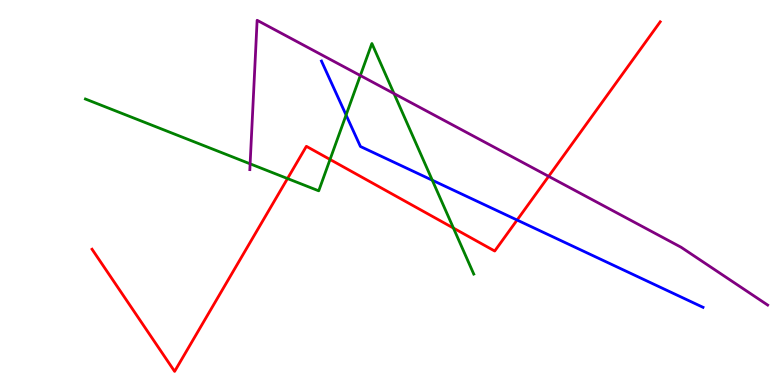[{'lines': ['blue', 'red'], 'intersections': [{'x': 6.67, 'y': 4.28}]}, {'lines': ['green', 'red'], 'intersections': [{'x': 3.71, 'y': 5.36}, {'x': 4.26, 'y': 5.86}, {'x': 5.85, 'y': 4.08}]}, {'lines': ['purple', 'red'], 'intersections': [{'x': 7.08, 'y': 5.42}]}, {'lines': ['blue', 'green'], 'intersections': [{'x': 4.47, 'y': 7.01}, {'x': 5.58, 'y': 5.32}]}, {'lines': ['blue', 'purple'], 'intersections': []}, {'lines': ['green', 'purple'], 'intersections': [{'x': 3.23, 'y': 5.74}, {'x': 4.65, 'y': 8.04}, {'x': 5.08, 'y': 7.57}]}]